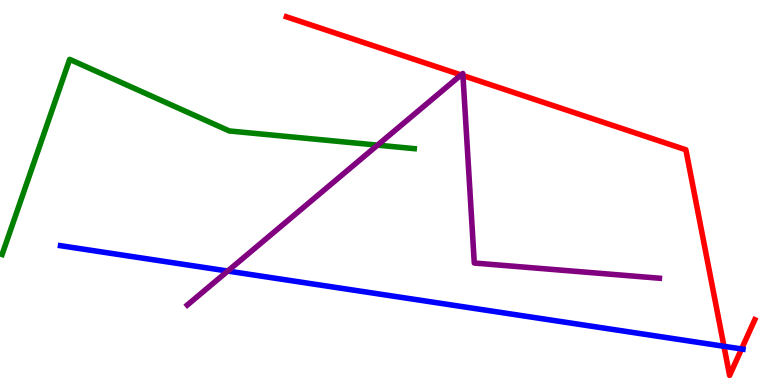[{'lines': ['blue', 'red'], 'intersections': [{'x': 9.34, 'y': 1.01}, {'x': 9.57, 'y': 0.936}]}, {'lines': ['green', 'red'], 'intersections': []}, {'lines': ['purple', 'red'], 'intersections': [{'x': 5.95, 'y': 8.05}, {'x': 5.97, 'y': 8.04}]}, {'lines': ['blue', 'green'], 'intersections': []}, {'lines': ['blue', 'purple'], 'intersections': [{'x': 2.94, 'y': 2.96}]}, {'lines': ['green', 'purple'], 'intersections': [{'x': 4.87, 'y': 6.23}]}]